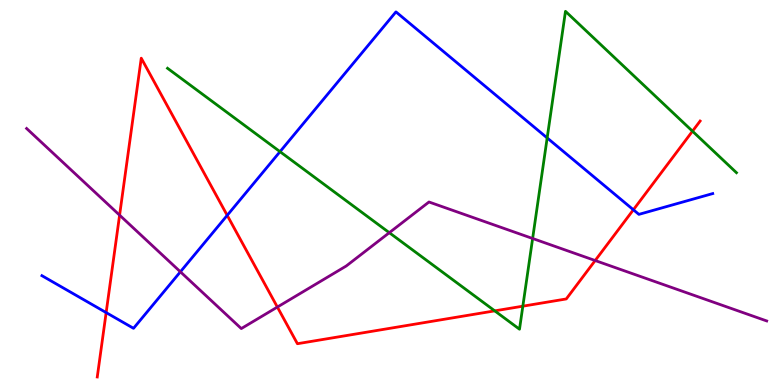[{'lines': ['blue', 'red'], 'intersections': [{'x': 1.37, 'y': 1.88}, {'x': 2.93, 'y': 4.41}, {'x': 8.17, 'y': 4.55}]}, {'lines': ['green', 'red'], 'intersections': [{'x': 6.38, 'y': 1.93}, {'x': 6.75, 'y': 2.05}, {'x': 8.94, 'y': 6.59}]}, {'lines': ['purple', 'red'], 'intersections': [{'x': 1.54, 'y': 4.41}, {'x': 3.58, 'y': 2.02}, {'x': 7.68, 'y': 3.23}]}, {'lines': ['blue', 'green'], 'intersections': [{'x': 3.61, 'y': 6.06}, {'x': 7.06, 'y': 6.42}]}, {'lines': ['blue', 'purple'], 'intersections': [{'x': 2.33, 'y': 2.94}]}, {'lines': ['green', 'purple'], 'intersections': [{'x': 5.02, 'y': 3.96}, {'x': 6.87, 'y': 3.81}]}]